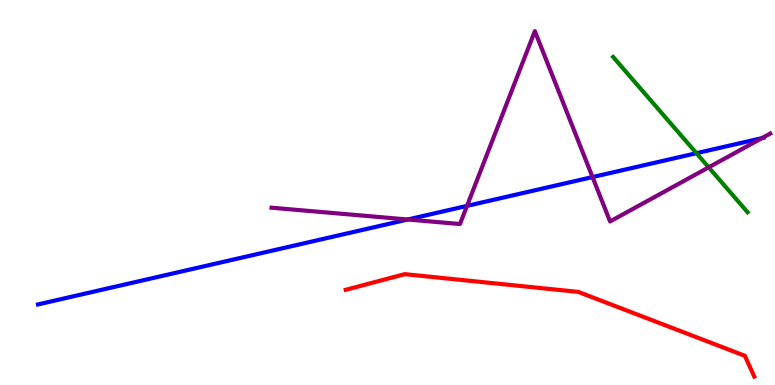[{'lines': ['blue', 'red'], 'intersections': []}, {'lines': ['green', 'red'], 'intersections': []}, {'lines': ['purple', 'red'], 'intersections': []}, {'lines': ['blue', 'green'], 'intersections': [{'x': 8.99, 'y': 6.02}]}, {'lines': ['blue', 'purple'], 'intersections': [{'x': 5.26, 'y': 4.3}, {'x': 6.03, 'y': 4.65}, {'x': 7.65, 'y': 5.4}, {'x': 9.83, 'y': 6.41}]}, {'lines': ['green', 'purple'], 'intersections': [{'x': 9.14, 'y': 5.65}]}]